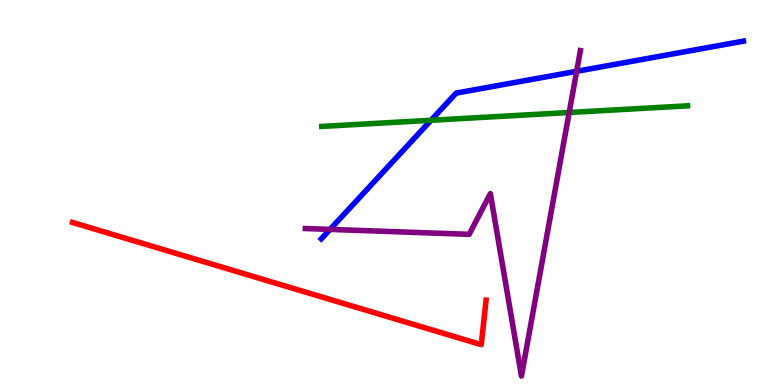[{'lines': ['blue', 'red'], 'intersections': []}, {'lines': ['green', 'red'], 'intersections': []}, {'lines': ['purple', 'red'], 'intersections': []}, {'lines': ['blue', 'green'], 'intersections': [{'x': 5.56, 'y': 6.88}]}, {'lines': ['blue', 'purple'], 'intersections': [{'x': 4.26, 'y': 4.04}, {'x': 7.44, 'y': 8.15}]}, {'lines': ['green', 'purple'], 'intersections': [{'x': 7.34, 'y': 7.08}]}]